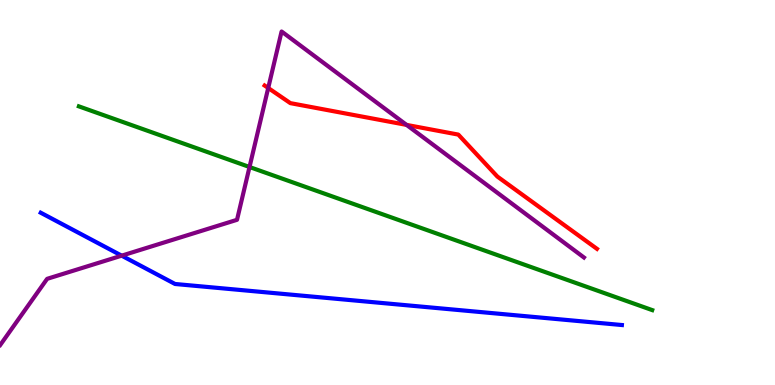[{'lines': ['blue', 'red'], 'intersections': []}, {'lines': ['green', 'red'], 'intersections': []}, {'lines': ['purple', 'red'], 'intersections': [{'x': 3.46, 'y': 7.71}, {'x': 5.25, 'y': 6.76}]}, {'lines': ['blue', 'green'], 'intersections': []}, {'lines': ['blue', 'purple'], 'intersections': [{'x': 1.57, 'y': 3.36}]}, {'lines': ['green', 'purple'], 'intersections': [{'x': 3.22, 'y': 5.66}]}]